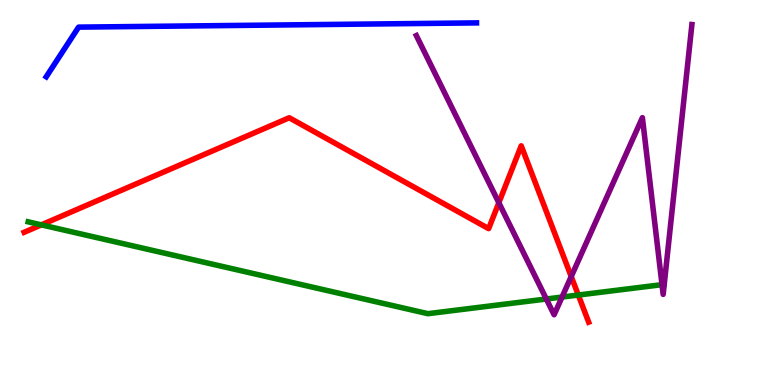[{'lines': ['blue', 'red'], 'intersections': []}, {'lines': ['green', 'red'], 'intersections': [{'x': 0.534, 'y': 4.16}, {'x': 7.46, 'y': 2.34}]}, {'lines': ['purple', 'red'], 'intersections': [{'x': 6.44, 'y': 4.73}, {'x': 7.37, 'y': 2.82}]}, {'lines': ['blue', 'green'], 'intersections': []}, {'lines': ['blue', 'purple'], 'intersections': []}, {'lines': ['green', 'purple'], 'intersections': [{'x': 7.05, 'y': 2.23}, {'x': 7.25, 'y': 2.28}, {'x': 8.54, 'y': 2.61}]}]